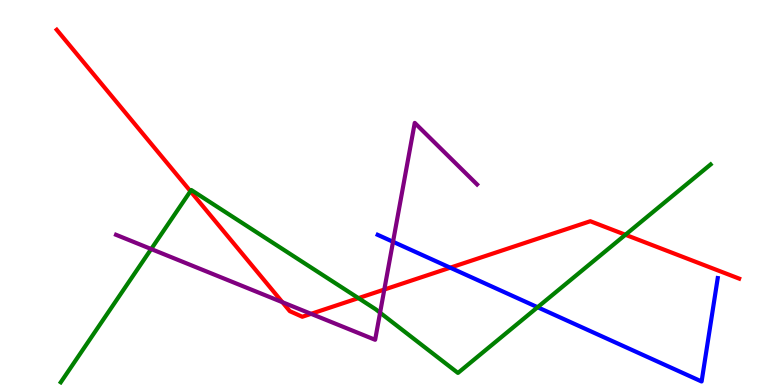[{'lines': ['blue', 'red'], 'intersections': [{'x': 5.81, 'y': 3.05}]}, {'lines': ['green', 'red'], 'intersections': [{'x': 2.46, 'y': 5.03}, {'x': 4.63, 'y': 2.26}, {'x': 8.07, 'y': 3.9}]}, {'lines': ['purple', 'red'], 'intersections': [{'x': 3.64, 'y': 2.15}, {'x': 4.01, 'y': 1.85}, {'x': 4.96, 'y': 2.48}]}, {'lines': ['blue', 'green'], 'intersections': [{'x': 6.94, 'y': 2.02}]}, {'lines': ['blue', 'purple'], 'intersections': [{'x': 5.07, 'y': 3.72}]}, {'lines': ['green', 'purple'], 'intersections': [{'x': 1.95, 'y': 3.53}, {'x': 4.9, 'y': 1.88}]}]